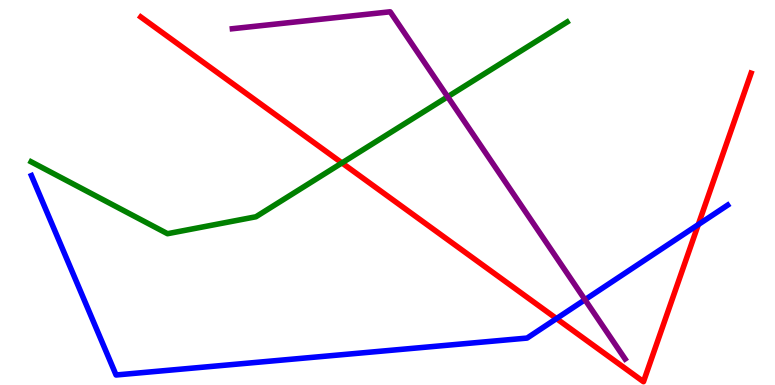[{'lines': ['blue', 'red'], 'intersections': [{'x': 7.18, 'y': 1.73}, {'x': 9.01, 'y': 4.17}]}, {'lines': ['green', 'red'], 'intersections': [{'x': 4.41, 'y': 5.77}]}, {'lines': ['purple', 'red'], 'intersections': []}, {'lines': ['blue', 'green'], 'intersections': []}, {'lines': ['blue', 'purple'], 'intersections': [{'x': 7.55, 'y': 2.22}]}, {'lines': ['green', 'purple'], 'intersections': [{'x': 5.78, 'y': 7.49}]}]